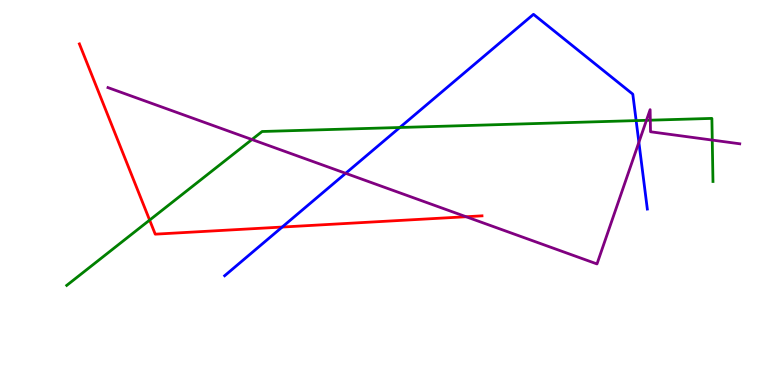[{'lines': ['blue', 'red'], 'intersections': [{'x': 3.64, 'y': 4.1}]}, {'lines': ['green', 'red'], 'intersections': [{'x': 1.93, 'y': 4.28}]}, {'lines': ['purple', 'red'], 'intersections': [{'x': 6.01, 'y': 4.37}]}, {'lines': ['blue', 'green'], 'intersections': [{'x': 5.16, 'y': 6.69}, {'x': 8.21, 'y': 6.87}]}, {'lines': ['blue', 'purple'], 'intersections': [{'x': 4.46, 'y': 5.5}, {'x': 8.24, 'y': 6.3}]}, {'lines': ['green', 'purple'], 'intersections': [{'x': 3.25, 'y': 6.38}, {'x': 8.34, 'y': 6.88}, {'x': 8.39, 'y': 6.88}, {'x': 9.19, 'y': 6.36}]}]